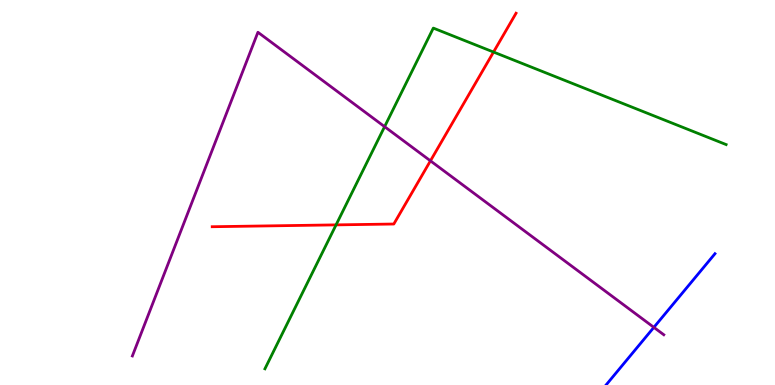[{'lines': ['blue', 'red'], 'intersections': []}, {'lines': ['green', 'red'], 'intersections': [{'x': 4.34, 'y': 4.16}, {'x': 6.37, 'y': 8.65}]}, {'lines': ['purple', 'red'], 'intersections': [{'x': 5.55, 'y': 5.82}]}, {'lines': ['blue', 'green'], 'intersections': []}, {'lines': ['blue', 'purple'], 'intersections': [{'x': 8.44, 'y': 1.5}]}, {'lines': ['green', 'purple'], 'intersections': [{'x': 4.96, 'y': 6.71}]}]